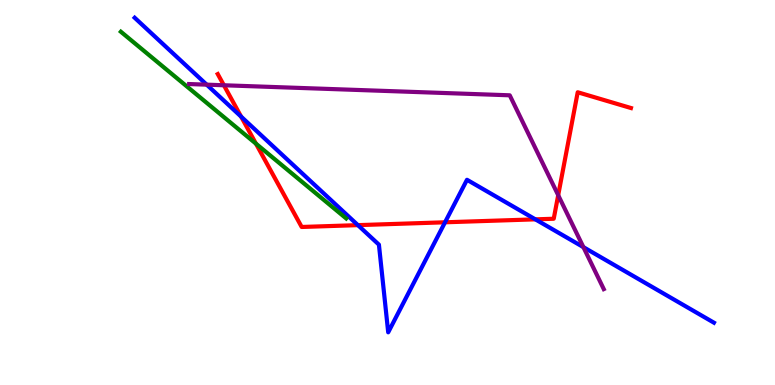[{'lines': ['blue', 'red'], 'intersections': [{'x': 3.11, 'y': 6.97}, {'x': 4.62, 'y': 4.15}, {'x': 5.74, 'y': 4.23}, {'x': 6.91, 'y': 4.3}]}, {'lines': ['green', 'red'], 'intersections': [{'x': 3.3, 'y': 6.27}]}, {'lines': ['purple', 'red'], 'intersections': [{'x': 2.89, 'y': 7.79}, {'x': 7.2, 'y': 4.93}]}, {'lines': ['blue', 'green'], 'intersections': []}, {'lines': ['blue', 'purple'], 'intersections': [{'x': 2.67, 'y': 7.8}, {'x': 7.53, 'y': 3.58}]}, {'lines': ['green', 'purple'], 'intersections': []}]